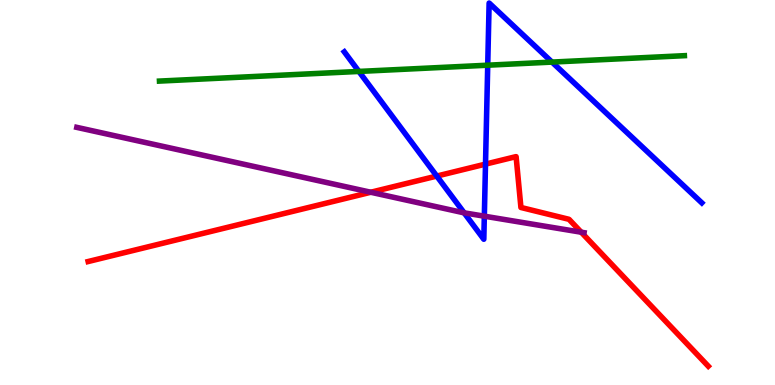[{'lines': ['blue', 'red'], 'intersections': [{'x': 5.64, 'y': 5.43}, {'x': 6.26, 'y': 5.74}]}, {'lines': ['green', 'red'], 'intersections': []}, {'lines': ['purple', 'red'], 'intersections': [{'x': 4.78, 'y': 5.01}, {'x': 7.5, 'y': 3.97}]}, {'lines': ['blue', 'green'], 'intersections': [{'x': 4.63, 'y': 8.14}, {'x': 6.29, 'y': 8.31}, {'x': 7.12, 'y': 8.39}]}, {'lines': ['blue', 'purple'], 'intersections': [{'x': 5.99, 'y': 4.47}, {'x': 6.25, 'y': 4.38}]}, {'lines': ['green', 'purple'], 'intersections': []}]